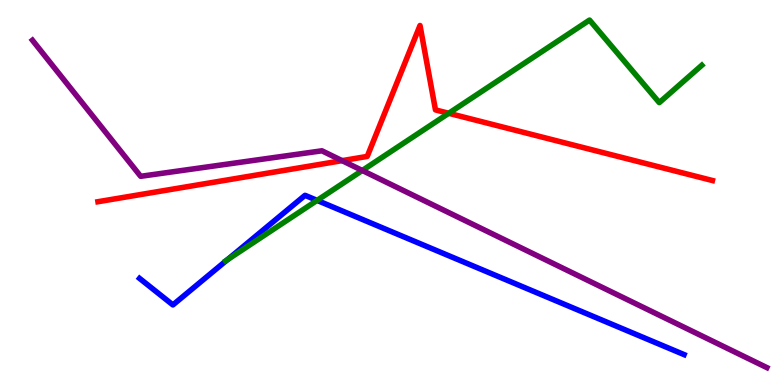[{'lines': ['blue', 'red'], 'intersections': []}, {'lines': ['green', 'red'], 'intersections': [{'x': 5.79, 'y': 7.06}]}, {'lines': ['purple', 'red'], 'intersections': [{'x': 4.41, 'y': 5.83}]}, {'lines': ['blue', 'green'], 'intersections': [{'x': 2.93, 'y': 3.25}, {'x': 4.09, 'y': 4.79}]}, {'lines': ['blue', 'purple'], 'intersections': []}, {'lines': ['green', 'purple'], 'intersections': [{'x': 4.67, 'y': 5.57}]}]